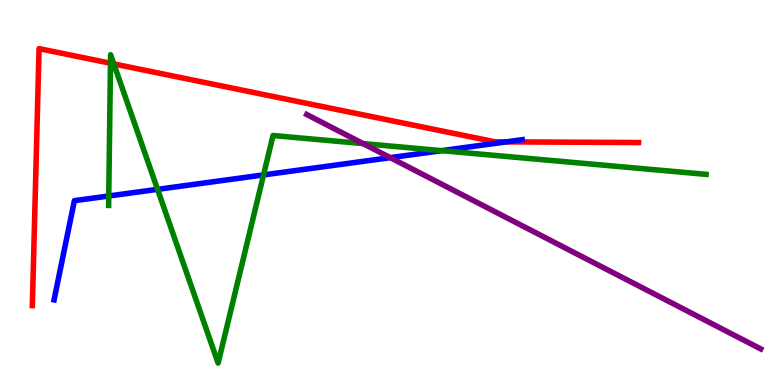[{'lines': ['blue', 'red'], 'intersections': [{'x': 6.53, 'y': 6.32}]}, {'lines': ['green', 'red'], 'intersections': [{'x': 1.43, 'y': 8.36}, {'x': 1.47, 'y': 8.34}]}, {'lines': ['purple', 'red'], 'intersections': []}, {'lines': ['blue', 'green'], 'intersections': [{'x': 1.4, 'y': 4.91}, {'x': 2.03, 'y': 5.08}, {'x': 3.4, 'y': 5.46}, {'x': 5.7, 'y': 6.09}]}, {'lines': ['blue', 'purple'], 'intersections': [{'x': 5.04, 'y': 5.9}]}, {'lines': ['green', 'purple'], 'intersections': [{'x': 4.68, 'y': 6.27}]}]